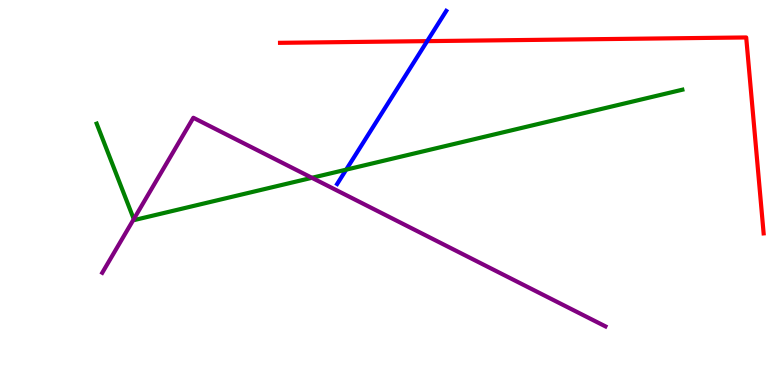[{'lines': ['blue', 'red'], 'intersections': [{'x': 5.51, 'y': 8.93}]}, {'lines': ['green', 'red'], 'intersections': []}, {'lines': ['purple', 'red'], 'intersections': []}, {'lines': ['blue', 'green'], 'intersections': [{'x': 4.47, 'y': 5.59}]}, {'lines': ['blue', 'purple'], 'intersections': []}, {'lines': ['green', 'purple'], 'intersections': [{'x': 1.73, 'y': 4.31}, {'x': 4.02, 'y': 5.38}]}]